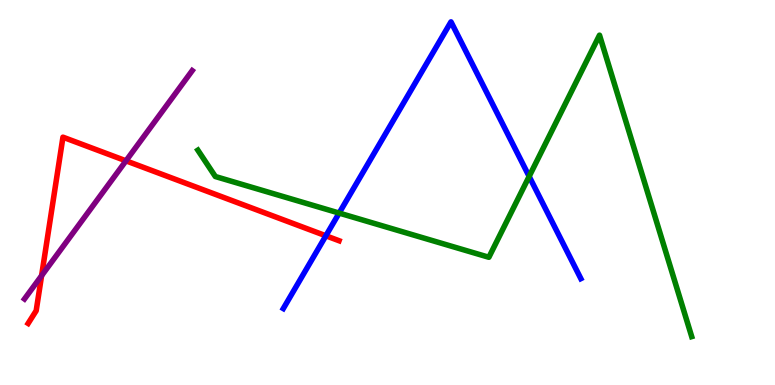[{'lines': ['blue', 'red'], 'intersections': [{'x': 4.2, 'y': 3.88}]}, {'lines': ['green', 'red'], 'intersections': []}, {'lines': ['purple', 'red'], 'intersections': [{'x': 0.537, 'y': 2.84}, {'x': 1.63, 'y': 5.82}]}, {'lines': ['blue', 'green'], 'intersections': [{'x': 4.38, 'y': 4.47}, {'x': 6.83, 'y': 5.42}]}, {'lines': ['blue', 'purple'], 'intersections': []}, {'lines': ['green', 'purple'], 'intersections': []}]